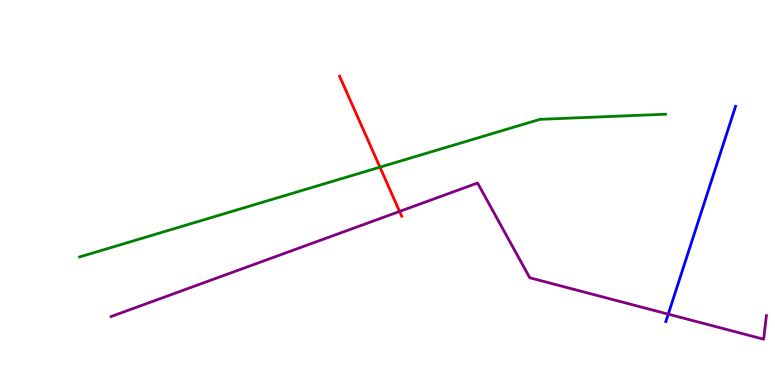[{'lines': ['blue', 'red'], 'intersections': []}, {'lines': ['green', 'red'], 'intersections': [{'x': 4.9, 'y': 5.66}]}, {'lines': ['purple', 'red'], 'intersections': [{'x': 5.16, 'y': 4.51}]}, {'lines': ['blue', 'green'], 'intersections': []}, {'lines': ['blue', 'purple'], 'intersections': [{'x': 8.62, 'y': 1.84}]}, {'lines': ['green', 'purple'], 'intersections': []}]